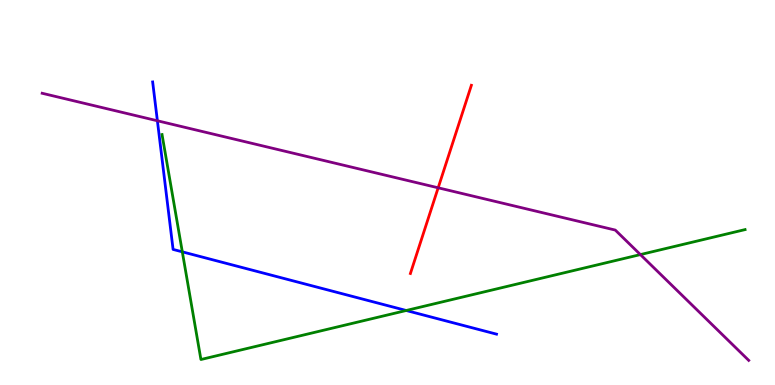[{'lines': ['blue', 'red'], 'intersections': []}, {'lines': ['green', 'red'], 'intersections': []}, {'lines': ['purple', 'red'], 'intersections': [{'x': 5.65, 'y': 5.12}]}, {'lines': ['blue', 'green'], 'intersections': [{'x': 2.35, 'y': 3.46}, {'x': 5.24, 'y': 1.94}]}, {'lines': ['blue', 'purple'], 'intersections': [{'x': 2.03, 'y': 6.86}]}, {'lines': ['green', 'purple'], 'intersections': [{'x': 8.26, 'y': 3.39}]}]